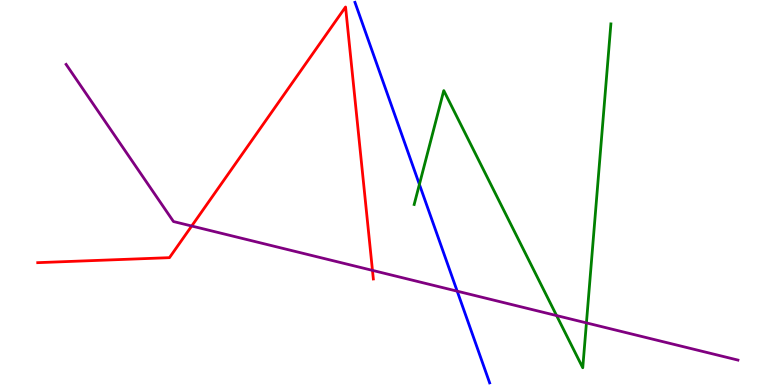[{'lines': ['blue', 'red'], 'intersections': []}, {'lines': ['green', 'red'], 'intersections': []}, {'lines': ['purple', 'red'], 'intersections': [{'x': 2.47, 'y': 4.13}, {'x': 4.81, 'y': 2.98}]}, {'lines': ['blue', 'green'], 'intersections': [{'x': 5.41, 'y': 5.21}]}, {'lines': ['blue', 'purple'], 'intersections': [{'x': 5.9, 'y': 2.44}]}, {'lines': ['green', 'purple'], 'intersections': [{'x': 7.18, 'y': 1.8}, {'x': 7.57, 'y': 1.61}]}]